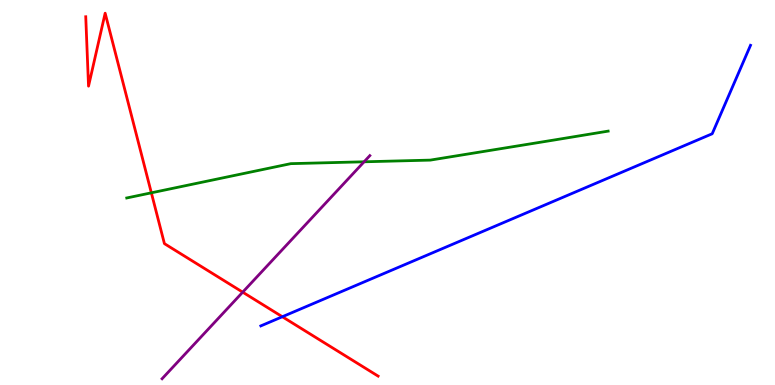[{'lines': ['blue', 'red'], 'intersections': [{'x': 3.64, 'y': 1.77}]}, {'lines': ['green', 'red'], 'intersections': [{'x': 1.95, 'y': 4.99}]}, {'lines': ['purple', 'red'], 'intersections': [{'x': 3.13, 'y': 2.41}]}, {'lines': ['blue', 'green'], 'intersections': []}, {'lines': ['blue', 'purple'], 'intersections': []}, {'lines': ['green', 'purple'], 'intersections': [{'x': 4.7, 'y': 5.8}]}]